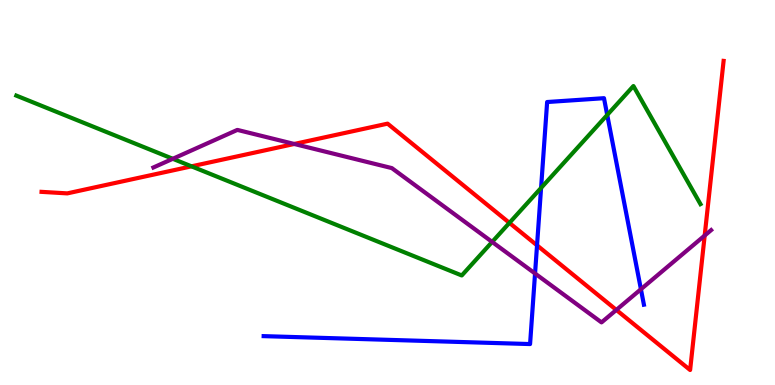[{'lines': ['blue', 'red'], 'intersections': [{'x': 6.93, 'y': 3.63}]}, {'lines': ['green', 'red'], 'intersections': [{'x': 2.47, 'y': 5.68}, {'x': 6.57, 'y': 4.21}]}, {'lines': ['purple', 'red'], 'intersections': [{'x': 3.8, 'y': 6.26}, {'x': 7.95, 'y': 1.95}, {'x': 9.09, 'y': 3.88}]}, {'lines': ['blue', 'green'], 'intersections': [{'x': 6.98, 'y': 5.12}, {'x': 7.84, 'y': 7.01}]}, {'lines': ['blue', 'purple'], 'intersections': [{'x': 6.9, 'y': 2.9}, {'x': 8.27, 'y': 2.49}]}, {'lines': ['green', 'purple'], 'intersections': [{'x': 2.23, 'y': 5.88}, {'x': 6.35, 'y': 3.72}]}]